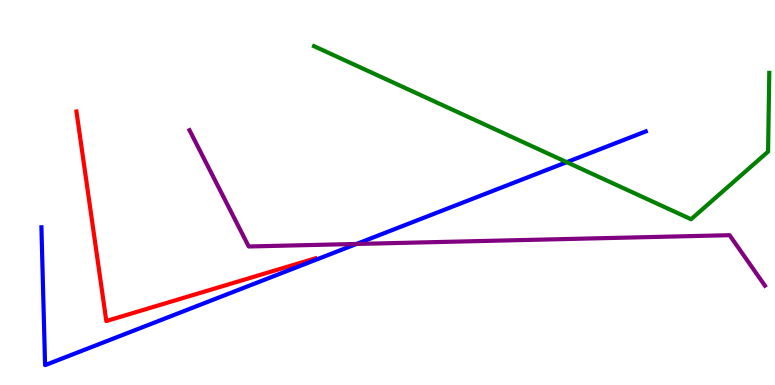[{'lines': ['blue', 'red'], 'intersections': []}, {'lines': ['green', 'red'], 'intersections': []}, {'lines': ['purple', 'red'], 'intersections': []}, {'lines': ['blue', 'green'], 'intersections': [{'x': 7.31, 'y': 5.79}]}, {'lines': ['blue', 'purple'], 'intersections': [{'x': 4.6, 'y': 3.66}]}, {'lines': ['green', 'purple'], 'intersections': []}]